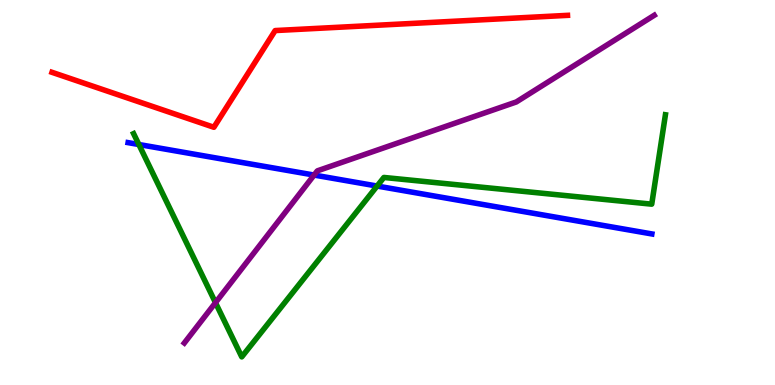[{'lines': ['blue', 'red'], 'intersections': []}, {'lines': ['green', 'red'], 'intersections': []}, {'lines': ['purple', 'red'], 'intersections': []}, {'lines': ['blue', 'green'], 'intersections': [{'x': 1.79, 'y': 6.25}, {'x': 4.87, 'y': 5.17}]}, {'lines': ['blue', 'purple'], 'intersections': [{'x': 4.05, 'y': 5.45}]}, {'lines': ['green', 'purple'], 'intersections': [{'x': 2.78, 'y': 2.14}]}]